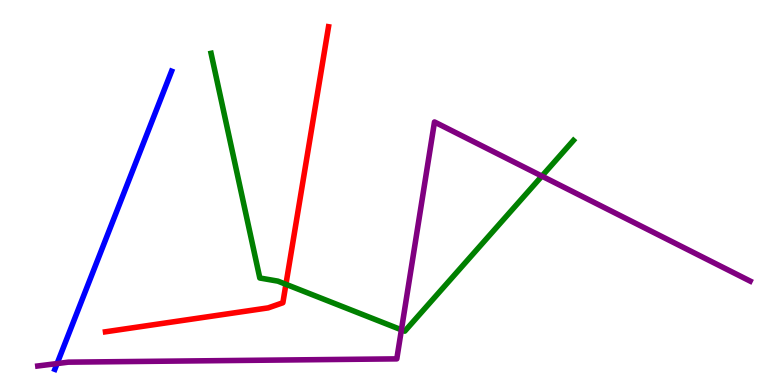[{'lines': ['blue', 'red'], 'intersections': []}, {'lines': ['green', 'red'], 'intersections': [{'x': 3.69, 'y': 2.62}]}, {'lines': ['purple', 'red'], 'intersections': []}, {'lines': ['blue', 'green'], 'intersections': []}, {'lines': ['blue', 'purple'], 'intersections': [{'x': 0.737, 'y': 0.557}]}, {'lines': ['green', 'purple'], 'intersections': [{'x': 5.18, 'y': 1.43}, {'x': 6.99, 'y': 5.43}]}]